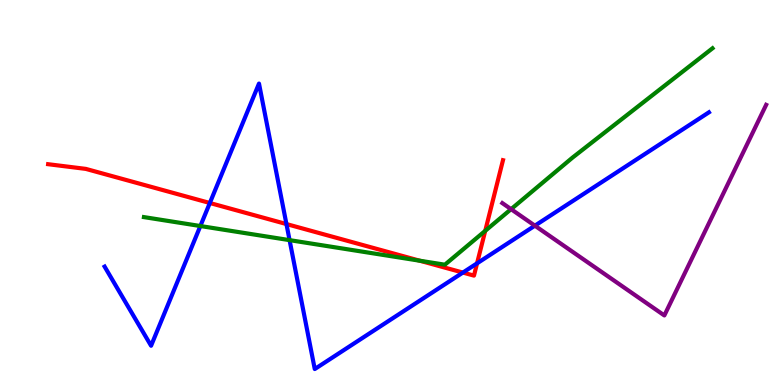[{'lines': ['blue', 'red'], 'intersections': [{'x': 2.71, 'y': 4.73}, {'x': 3.7, 'y': 4.18}, {'x': 5.97, 'y': 2.92}, {'x': 6.16, 'y': 3.16}]}, {'lines': ['green', 'red'], 'intersections': [{'x': 5.42, 'y': 3.23}, {'x': 6.26, 'y': 4.0}]}, {'lines': ['purple', 'red'], 'intersections': []}, {'lines': ['blue', 'green'], 'intersections': [{'x': 2.59, 'y': 4.13}, {'x': 3.74, 'y': 3.76}]}, {'lines': ['blue', 'purple'], 'intersections': [{'x': 6.9, 'y': 4.14}]}, {'lines': ['green', 'purple'], 'intersections': [{'x': 6.59, 'y': 4.57}]}]